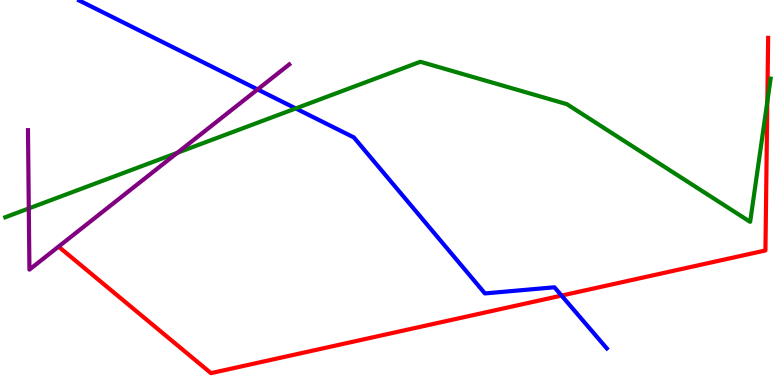[{'lines': ['blue', 'red'], 'intersections': [{'x': 7.25, 'y': 2.32}]}, {'lines': ['green', 'red'], 'intersections': [{'x': 9.9, 'y': 7.36}]}, {'lines': ['purple', 'red'], 'intersections': []}, {'lines': ['blue', 'green'], 'intersections': [{'x': 3.82, 'y': 7.18}]}, {'lines': ['blue', 'purple'], 'intersections': [{'x': 3.32, 'y': 7.68}]}, {'lines': ['green', 'purple'], 'intersections': [{'x': 0.372, 'y': 4.59}, {'x': 2.29, 'y': 6.03}]}]